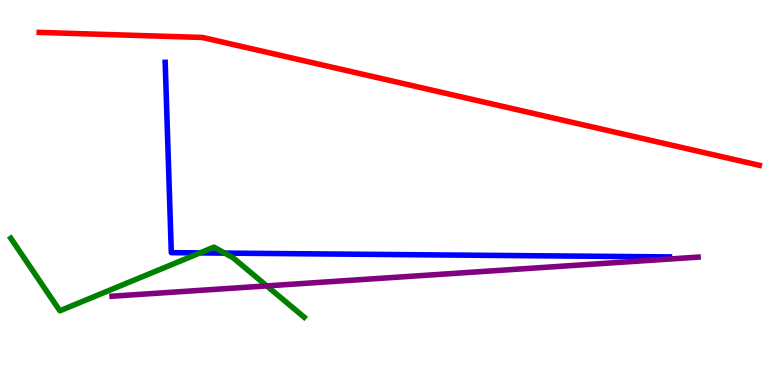[{'lines': ['blue', 'red'], 'intersections': []}, {'lines': ['green', 'red'], 'intersections': []}, {'lines': ['purple', 'red'], 'intersections': []}, {'lines': ['blue', 'green'], 'intersections': [{'x': 2.58, 'y': 3.43}, {'x': 2.9, 'y': 3.43}]}, {'lines': ['blue', 'purple'], 'intersections': []}, {'lines': ['green', 'purple'], 'intersections': [{'x': 3.44, 'y': 2.57}]}]